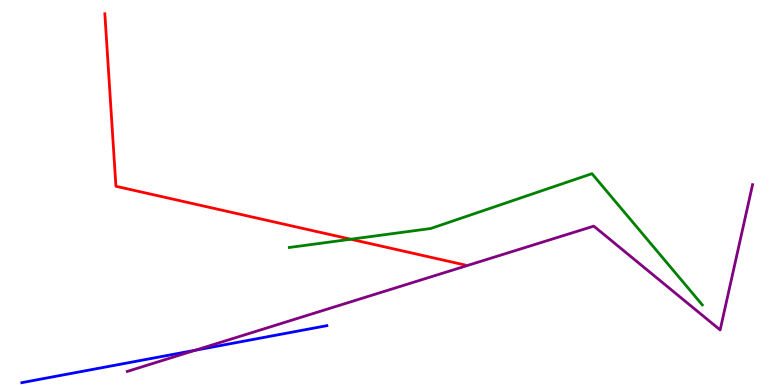[{'lines': ['blue', 'red'], 'intersections': []}, {'lines': ['green', 'red'], 'intersections': [{'x': 4.53, 'y': 3.79}]}, {'lines': ['purple', 'red'], 'intersections': []}, {'lines': ['blue', 'green'], 'intersections': []}, {'lines': ['blue', 'purple'], 'intersections': [{'x': 2.52, 'y': 0.902}]}, {'lines': ['green', 'purple'], 'intersections': []}]